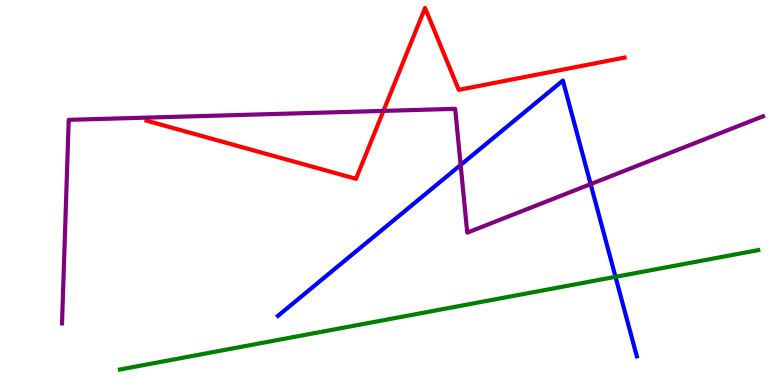[{'lines': ['blue', 'red'], 'intersections': []}, {'lines': ['green', 'red'], 'intersections': []}, {'lines': ['purple', 'red'], 'intersections': [{'x': 4.95, 'y': 7.12}]}, {'lines': ['blue', 'green'], 'intersections': [{'x': 7.94, 'y': 2.81}]}, {'lines': ['blue', 'purple'], 'intersections': [{'x': 5.94, 'y': 5.72}, {'x': 7.62, 'y': 5.22}]}, {'lines': ['green', 'purple'], 'intersections': []}]